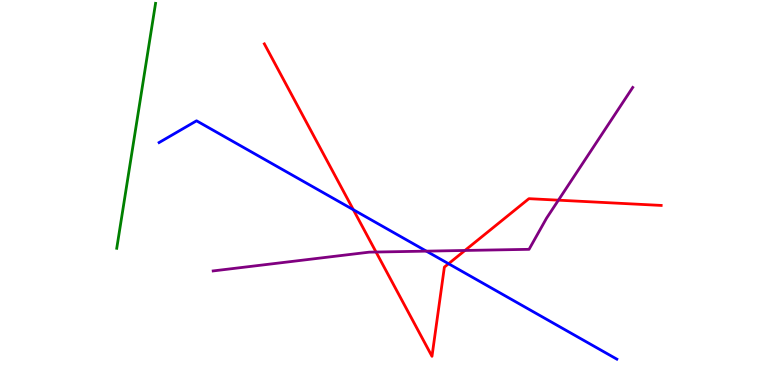[{'lines': ['blue', 'red'], 'intersections': [{'x': 4.56, 'y': 4.55}, {'x': 5.79, 'y': 3.15}]}, {'lines': ['green', 'red'], 'intersections': []}, {'lines': ['purple', 'red'], 'intersections': [{'x': 4.85, 'y': 3.45}, {'x': 6.0, 'y': 3.49}, {'x': 7.21, 'y': 4.8}]}, {'lines': ['blue', 'green'], 'intersections': []}, {'lines': ['blue', 'purple'], 'intersections': [{'x': 5.5, 'y': 3.48}]}, {'lines': ['green', 'purple'], 'intersections': []}]